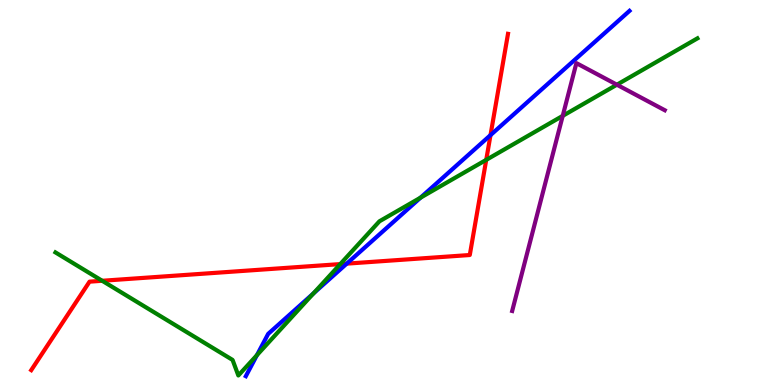[{'lines': ['blue', 'red'], 'intersections': [{'x': 4.47, 'y': 3.15}, {'x': 6.33, 'y': 6.49}]}, {'lines': ['green', 'red'], 'intersections': [{'x': 1.32, 'y': 2.71}, {'x': 4.39, 'y': 3.14}, {'x': 6.27, 'y': 5.85}]}, {'lines': ['purple', 'red'], 'intersections': []}, {'lines': ['blue', 'green'], 'intersections': [{'x': 3.32, 'y': 0.775}, {'x': 4.04, 'y': 2.38}, {'x': 5.43, 'y': 4.87}]}, {'lines': ['blue', 'purple'], 'intersections': []}, {'lines': ['green', 'purple'], 'intersections': [{'x': 7.26, 'y': 6.99}, {'x': 7.96, 'y': 7.8}]}]